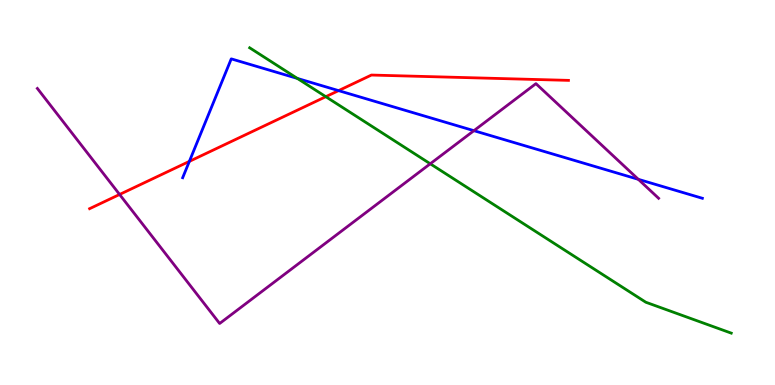[{'lines': ['blue', 'red'], 'intersections': [{'x': 2.44, 'y': 5.81}, {'x': 4.37, 'y': 7.65}]}, {'lines': ['green', 'red'], 'intersections': [{'x': 4.2, 'y': 7.49}]}, {'lines': ['purple', 'red'], 'intersections': [{'x': 1.54, 'y': 4.95}]}, {'lines': ['blue', 'green'], 'intersections': [{'x': 3.84, 'y': 7.96}]}, {'lines': ['blue', 'purple'], 'intersections': [{'x': 6.12, 'y': 6.61}, {'x': 8.24, 'y': 5.34}]}, {'lines': ['green', 'purple'], 'intersections': [{'x': 5.55, 'y': 5.75}]}]